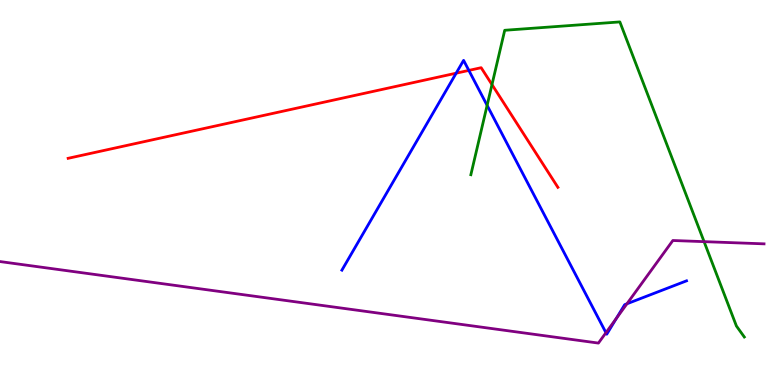[{'lines': ['blue', 'red'], 'intersections': [{'x': 5.89, 'y': 8.1}, {'x': 6.05, 'y': 8.17}]}, {'lines': ['green', 'red'], 'intersections': [{'x': 6.35, 'y': 7.8}]}, {'lines': ['purple', 'red'], 'intersections': []}, {'lines': ['blue', 'green'], 'intersections': [{'x': 6.29, 'y': 7.26}]}, {'lines': ['blue', 'purple'], 'intersections': [{'x': 7.82, 'y': 1.36}, {'x': 7.95, 'y': 1.73}, {'x': 8.09, 'y': 2.11}]}, {'lines': ['green', 'purple'], 'intersections': [{'x': 9.08, 'y': 3.72}]}]